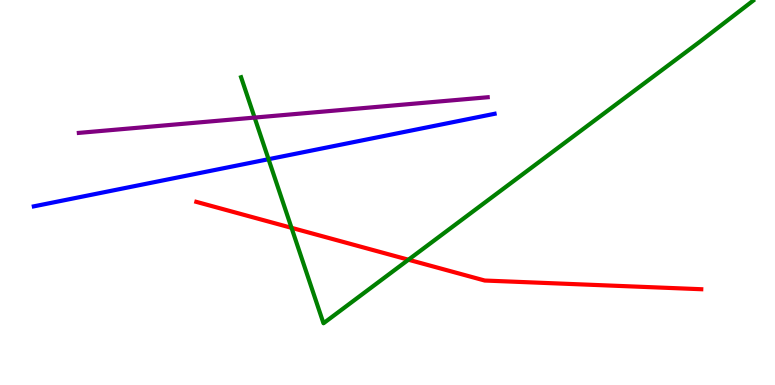[{'lines': ['blue', 'red'], 'intersections': []}, {'lines': ['green', 'red'], 'intersections': [{'x': 3.76, 'y': 4.08}, {'x': 5.27, 'y': 3.25}]}, {'lines': ['purple', 'red'], 'intersections': []}, {'lines': ['blue', 'green'], 'intersections': [{'x': 3.47, 'y': 5.86}]}, {'lines': ['blue', 'purple'], 'intersections': []}, {'lines': ['green', 'purple'], 'intersections': [{'x': 3.29, 'y': 6.95}]}]